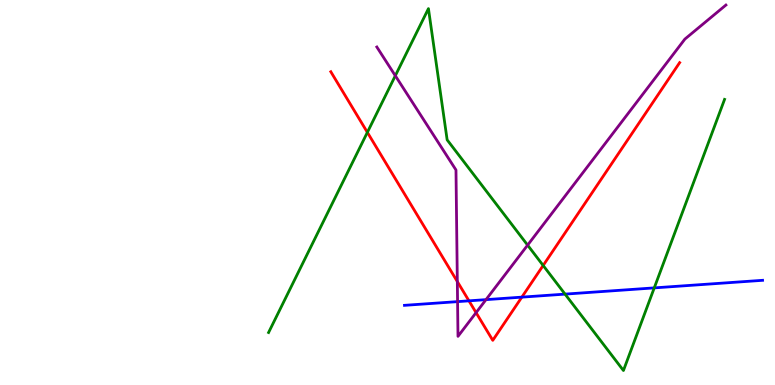[{'lines': ['blue', 'red'], 'intersections': [{'x': 6.05, 'y': 2.19}, {'x': 6.73, 'y': 2.28}]}, {'lines': ['green', 'red'], 'intersections': [{'x': 4.74, 'y': 6.56}, {'x': 7.01, 'y': 3.1}]}, {'lines': ['purple', 'red'], 'intersections': [{'x': 5.9, 'y': 2.69}, {'x': 6.14, 'y': 1.88}]}, {'lines': ['blue', 'green'], 'intersections': [{'x': 7.29, 'y': 2.36}, {'x': 8.44, 'y': 2.52}]}, {'lines': ['blue', 'purple'], 'intersections': [{'x': 5.9, 'y': 2.17}, {'x': 6.27, 'y': 2.22}]}, {'lines': ['green', 'purple'], 'intersections': [{'x': 5.1, 'y': 8.03}, {'x': 6.81, 'y': 3.63}]}]